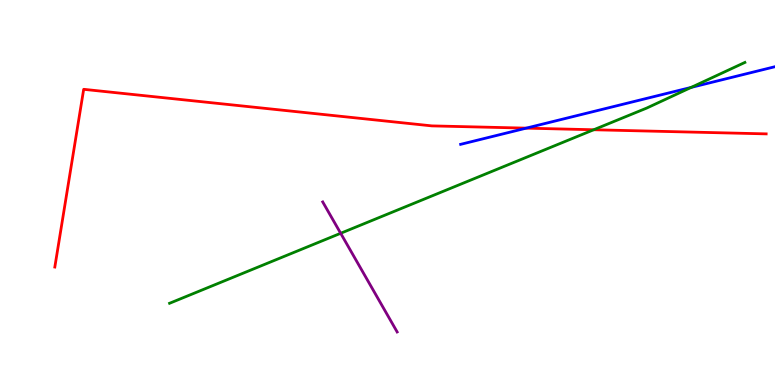[{'lines': ['blue', 'red'], 'intersections': [{'x': 6.79, 'y': 6.67}]}, {'lines': ['green', 'red'], 'intersections': [{'x': 7.66, 'y': 6.63}]}, {'lines': ['purple', 'red'], 'intersections': []}, {'lines': ['blue', 'green'], 'intersections': [{'x': 8.92, 'y': 7.73}]}, {'lines': ['blue', 'purple'], 'intersections': []}, {'lines': ['green', 'purple'], 'intersections': [{'x': 4.4, 'y': 3.94}]}]